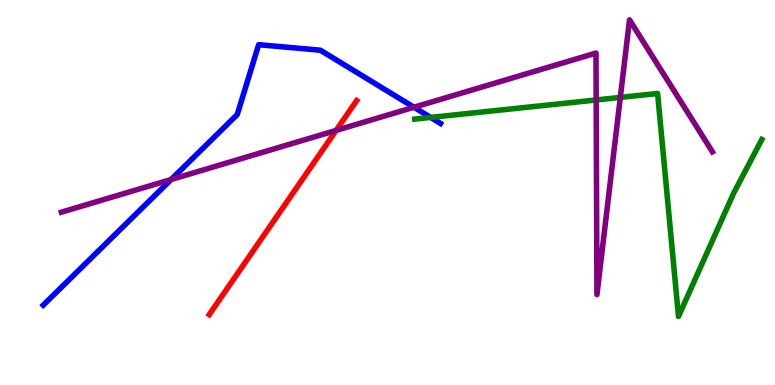[{'lines': ['blue', 'red'], 'intersections': []}, {'lines': ['green', 'red'], 'intersections': []}, {'lines': ['purple', 'red'], 'intersections': [{'x': 4.34, 'y': 6.61}]}, {'lines': ['blue', 'green'], 'intersections': [{'x': 5.56, 'y': 6.95}]}, {'lines': ['blue', 'purple'], 'intersections': [{'x': 2.21, 'y': 5.34}, {'x': 5.34, 'y': 7.21}]}, {'lines': ['green', 'purple'], 'intersections': [{'x': 7.69, 'y': 7.4}, {'x': 8.0, 'y': 7.47}]}]